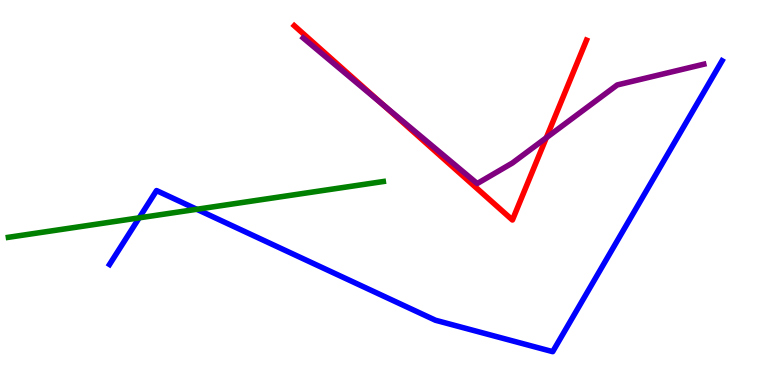[{'lines': ['blue', 'red'], 'intersections': []}, {'lines': ['green', 'red'], 'intersections': []}, {'lines': ['purple', 'red'], 'intersections': [{'x': 4.94, 'y': 7.28}, {'x': 7.05, 'y': 6.42}]}, {'lines': ['blue', 'green'], 'intersections': [{'x': 1.8, 'y': 4.34}, {'x': 2.54, 'y': 4.56}]}, {'lines': ['blue', 'purple'], 'intersections': []}, {'lines': ['green', 'purple'], 'intersections': []}]